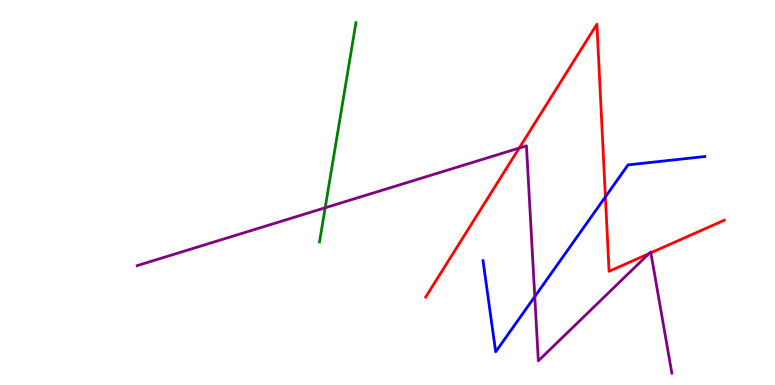[{'lines': ['blue', 'red'], 'intersections': [{'x': 7.81, 'y': 4.89}]}, {'lines': ['green', 'red'], 'intersections': []}, {'lines': ['purple', 'red'], 'intersections': [{'x': 6.7, 'y': 6.15}, {'x': 8.37, 'y': 3.41}, {'x': 8.4, 'y': 3.43}]}, {'lines': ['blue', 'green'], 'intersections': []}, {'lines': ['blue', 'purple'], 'intersections': [{'x': 6.9, 'y': 2.3}]}, {'lines': ['green', 'purple'], 'intersections': [{'x': 4.2, 'y': 4.6}]}]